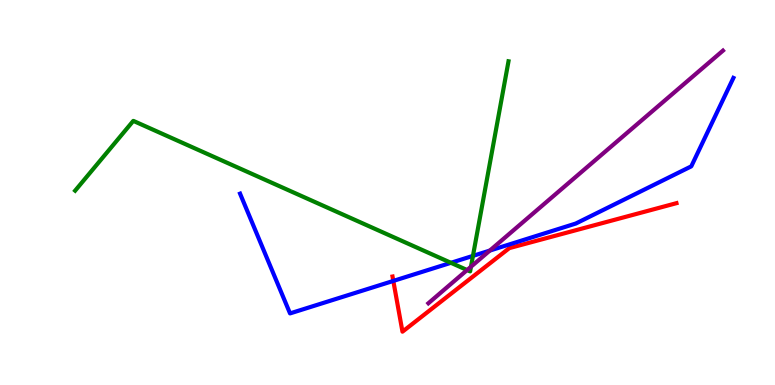[{'lines': ['blue', 'red'], 'intersections': [{'x': 5.08, 'y': 2.7}]}, {'lines': ['green', 'red'], 'intersections': []}, {'lines': ['purple', 'red'], 'intersections': []}, {'lines': ['blue', 'green'], 'intersections': [{'x': 5.82, 'y': 3.17}, {'x': 6.1, 'y': 3.35}]}, {'lines': ['blue', 'purple'], 'intersections': [{'x': 6.32, 'y': 3.49}]}, {'lines': ['green', 'purple'], 'intersections': [{'x': 6.03, 'y': 2.99}, {'x': 6.08, 'y': 3.07}]}]